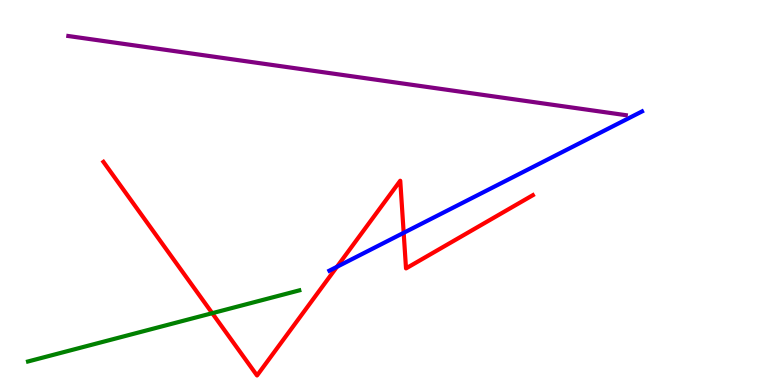[{'lines': ['blue', 'red'], 'intersections': [{'x': 4.35, 'y': 3.07}, {'x': 5.21, 'y': 3.95}]}, {'lines': ['green', 'red'], 'intersections': [{'x': 2.74, 'y': 1.87}]}, {'lines': ['purple', 'red'], 'intersections': []}, {'lines': ['blue', 'green'], 'intersections': []}, {'lines': ['blue', 'purple'], 'intersections': []}, {'lines': ['green', 'purple'], 'intersections': []}]